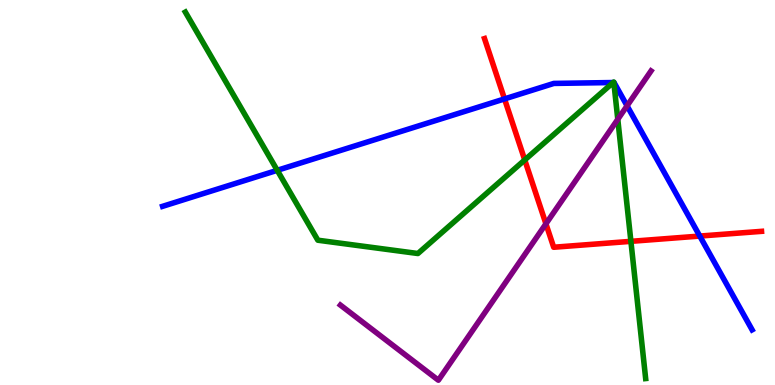[{'lines': ['blue', 'red'], 'intersections': [{'x': 6.51, 'y': 7.43}, {'x': 9.03, 'y': 3.87}]}, {'lines': ['green', 'red'], 'intersections': [{'x': 6.77, 'y': 5.85}, {'x': 8.14, 'y': 3.73}]}, {'lines': ['purple', 'red'], 'intersections': [{'x': 7.04, 'y': 4.19}]}, {'lines': ['blue', 'green'], 'intersections': [{'x': 3.58, 'y': 5.58}, {'x': 7.91, 'y': 7.86}, {'x': 7.92, 'y': 7.86}]}, {'lines': ['blue', 'purple'], 'intersections': [{'x': 8.09, 'y': 7.25}]}, {'lines': ['green', 'purple'], 'intersections': [{'x': 7.97, 'y': 6.9}]}]